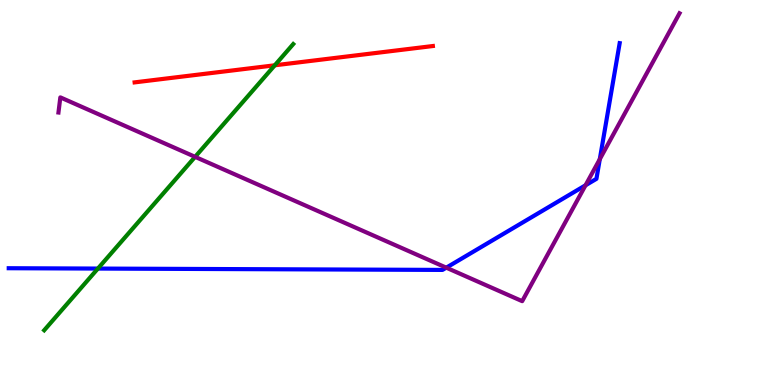[{'lines': ['blue', 'red'], 'intersections': []}, {'lines': ['green', 'red'], 'intersections': [{'x': 3.55, 'y': 8.3}]}, {'lines': ['purple', 'red'], 'intersections': []}, {'lines': ['blue', 'green'], 'intersections': [{'x': 1.26, 'y': 3.02}]}, {'lines': ['blue', 'purple'], 'intersections': [{'x': 5.76, 'y': 3.05}, {'x': 7.56, 'y': 5.19}, {'x': 7.74, 'y': 5.87}]}, {'lines': ['green', 'purple'], 'intersections': [{'x': 2.52, 'y': 5.93}]}]